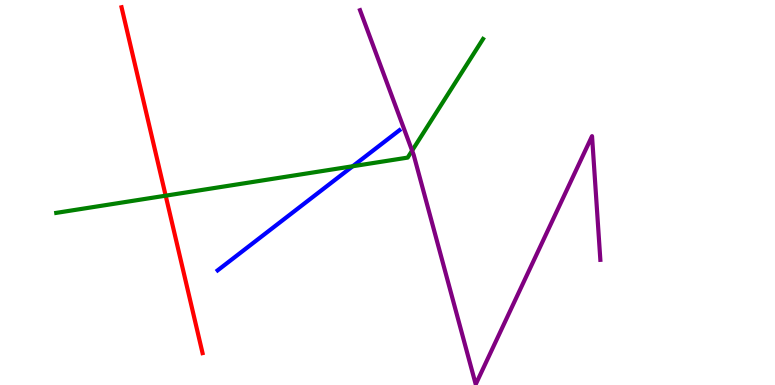[{'lines': ['blue', 'red'], 'intersections': []}, {'lines': ['green', 'red'], 'intersections': [{'x': 2.14, 'y': 4.92}]}, {'lines': ['purple', 'red'], 'intersections': []}, {'lines': ['blue', 'green'], 'intersections': [{'x': 4.55, 'y': 5.68}]}, {'lines': ['blue', 'purple'], 'intersections': []}, {'lines': ['green', 'purple'], 'intersections': [{'x': 5.32, 'y': 6.09}]}]